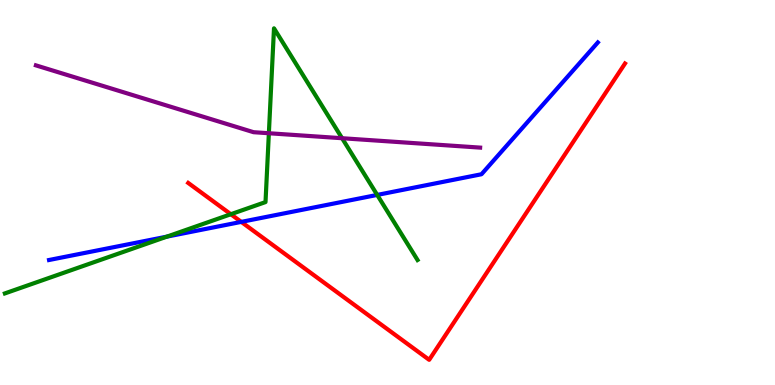[{'lines': ['blue', 'red'], 'intersections': [{'x': 3.11, 'y': 4.24}]}, {'lines': ['green', 'red'], 'intersections': [{'x': 2.98, 'y': 4.44}]}, {'lines': ['purple', 'red'], 'intersections': []}, {'lines': ['blue', 'green'], 'intersections': [{'x': 2.15, 'y': 3.85}, {'x': 4.87, 'y': 4.94}]}, {'lines': ['blue', 'purple'], 'intersections': []}, {'lines': ['green', 'purple'], 'intersections': [{'x': 3.47, 'y': 6.54}, {'x': 4.41, 'y': 6.41}]}]